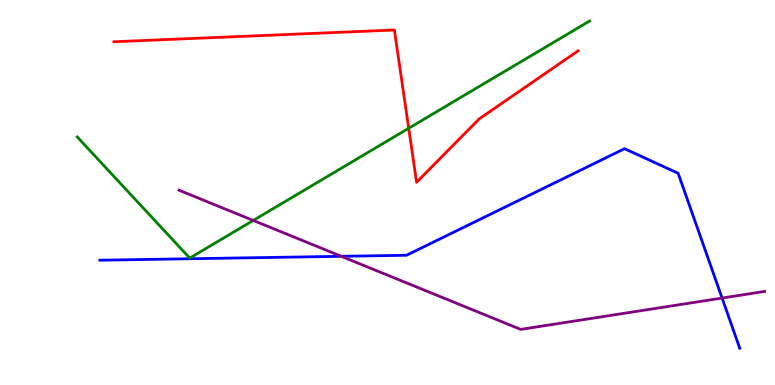[{'lines': ['blue', 'red'], 'intersections': []}, {'lines': ['green', 'red'], 'intersections': [{'x': 5.27, 'y': 6.67}]}, {'lines': ['purple', 'red'], 'intersections': []}, {'lines': ['blue', 'green'], 'intersections': []}, {'lines': ['blue', 'purple'], 'intersections': [{'x': 4.4, 'y': 3.34}, {'x': 9.32, 'y': 2.26}]}, {'lines': ['green', 'purple'], 'intersections': [{'x': 3.27, 'y': 4.27}]}]